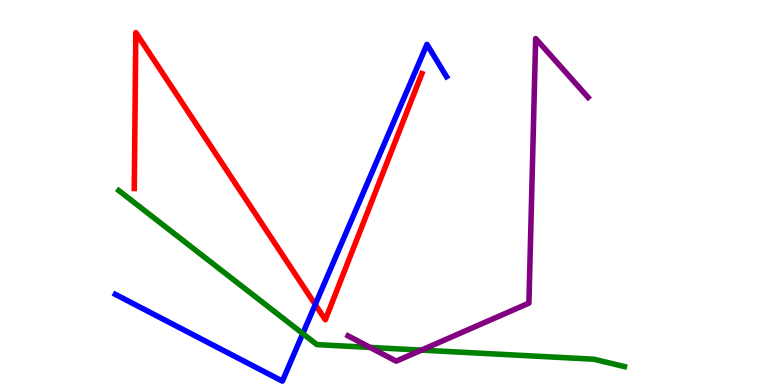[{'lines': ['blue', 'red'], 'intersections': [{'x': 4.07, 'y': 2.09}]}, {'lines': ['green', 'red'], 'intersections': []}, {'lines': ['purple', 'red'], 'intersections': []}, {'lines': ['blue', 'green'], 'intersections': [{'x': 3.91, 'y': 1.34}]}, {'lines': ['blue', 'purple'], 'intersections': []}, {'lines': ['green', 'purple'], 'intersections': [{'x': 4.78, 'y': 0.976}, {'x': 5.44, 'y': 0.906}]}]